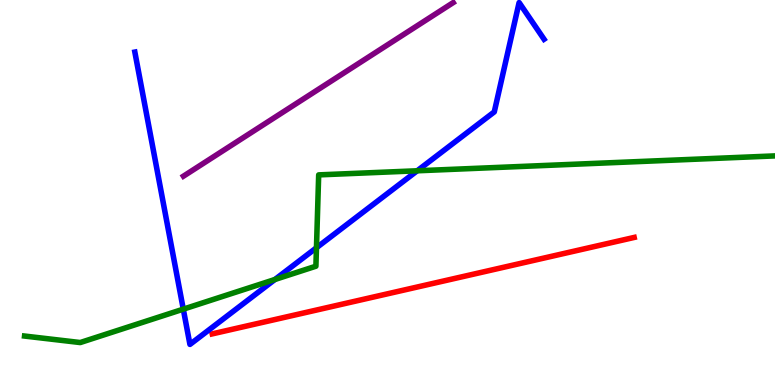[{'lines': ['blue', 'red'], 'intersections': []}, {'lines': ['green', 'red'], 'intersections': []}, {'lines': ['purple', 'red'], 'intersections': []}, {'lines': ['blue', 'green'], 'intersections': [{'x': 2.37, 'y': 1.97}, {'x': 3.55, 'y': 2.74}, {'x': 4.08, 'y': 3.56}, {'x': 5.38, 'y': 5.56}]}, {'lines': ['blue', 'purple'], 'intersections': []}, {'lines': ['green', 'purple'], 'intersections': []}]